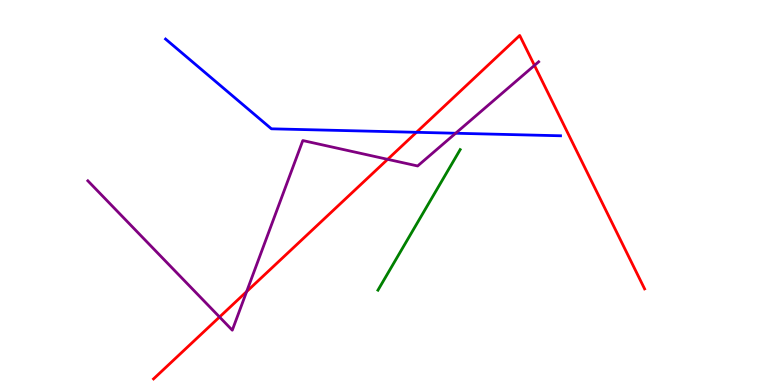[{'lines': ['blue', 'red'], 'intersections': [{'x': 5.37, 'y': 6.56}]}, {'lines': ['green', 'red'], 'intersections': []}, {'lines': ['purple', 'red'], 'intersections': [{'x': 2.83, 'y': 1.77}, {'x': 3.18, 'y': 2.43}, {'x': 5.0, 'y': 5.86}, {'x': 6.9, 'y': 8.3}]}, {'lines': ['blue', 'green'], 'intersections': []}, {'lines': ['blue', 'purple'], 'intersections': [{'x': 5.88, 'y': 6.54}]}, {'lines': ['green', 'purple'], 'intersections': []}]